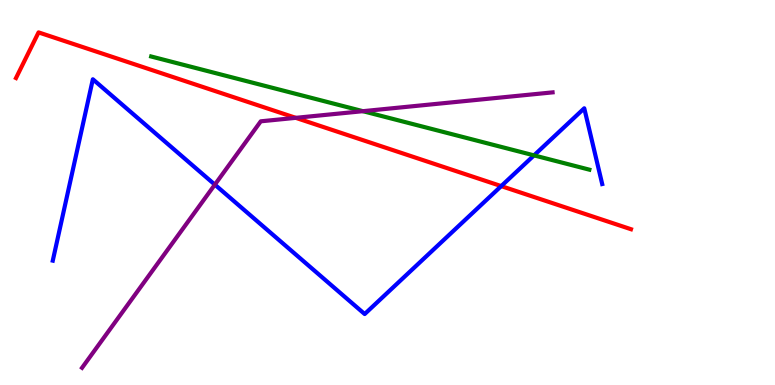[{'lines': ['blue', 'red'], 'intersections': [{'x': 6.47, 'y': 5.17}]}, {'lines': ['green', 'red'], 'intersections': []}, {'lines': ['purple', 'red'], 'intersections': [{'x': 3.82, 'y': 6.94}]}, {'lines': ['blue', 'green'], 'intersections': [{'x': 6.89, 'y': 5.96}]}, {'lines': ['blue', 'purple'], 'intersections': [{'x': 2.77, 'y': 5.2}]}, {'lines': ['green', 'purple'], 'intersections': [{'x': 4.68, 'y': 7.11}]}]